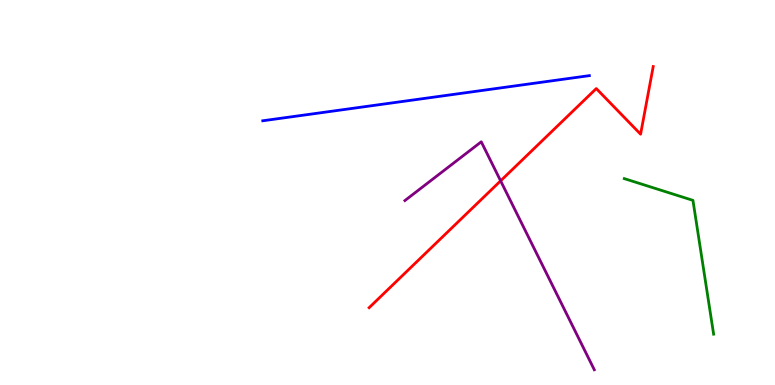[{'lines': ['blue', 'red'], 'intersections': []}, {'lines': ['green', 'red'], 'intersections': []}, {'lines': ['purple', 'red'], 'intersections': [{'x': 6.46, 'y': 5.3}]}, {'lines': ['blue', 'green'], 'intersections': []}, {'lines': ['blue', 'purple'], 'intersections': []}, {'lines': ['green', 'purple'], 'intersections': []}]